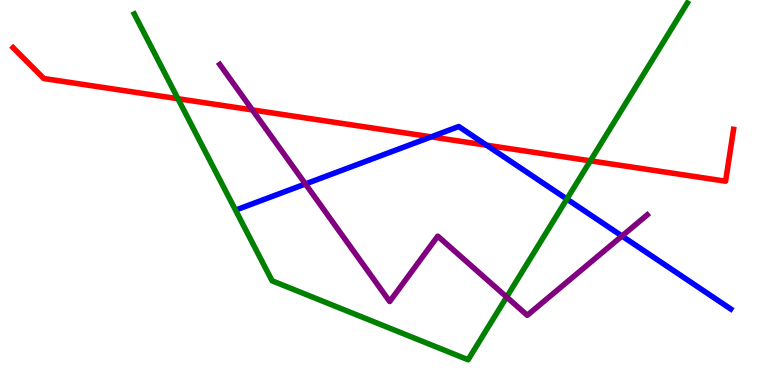[{'lines': ['blue', 'red'], 'intersections': [{'x': 5.56, 'y': 6.45}, {'x': 6.28, 'y': 6.23}]}, {'lines': ['green', 'red'], 'intersections': [{'x': 2.3, 'y': 7.44}, {'x': 7.62, 'y': 5.82}]}, {'lines': ['purple', 'red'], 'intersections': [{'x': 3.26, 'y': 7.14}]}, {'lines': ['blue', 'green'], 'intersections': [{'x': 7.31, 'y': 4.83}]}, {'lines': ['blue', 'purple'], 'intersections': [{'x': 3.94, 'y': 5.22}, {'x': 8.03, 'y': 3.87}]}, {'lines': ['green', 'purple'], 'intersections': [{'x': 6.54, 'y': 2.28}]}]